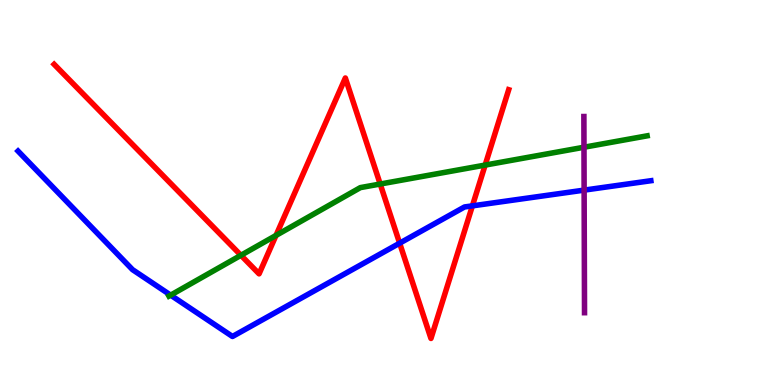[{'lines': ['blue', 'red'], 'intersections': [{'x': 5.16, 'y': 3.68}, {'x': 6.1, 'y': 4.65}]}, {'lines': ['green', 'red'], 'intersections': [{'x': 3.11, 'y': 3.37}, {'x': 3.56, 'y': 3.89}, {'x': 4.91, 'y': 5.22}, {'x': 6.26, 'y': 5.71}]}, {'lines': ['purple', 'red'], 'intersections': []}, {'lines': ['blue', 'green'], 'intersections': [{'x': 2.2, 'y': 2.33}]}, {'lines': ['blue', 'purple'], 'intersections': [{'x': 7.54, 'y': 5.06}]}, {'lines': ['green', 'purple'], 'intersections': [{'x': 7.54, 'y': 6.18}]}]